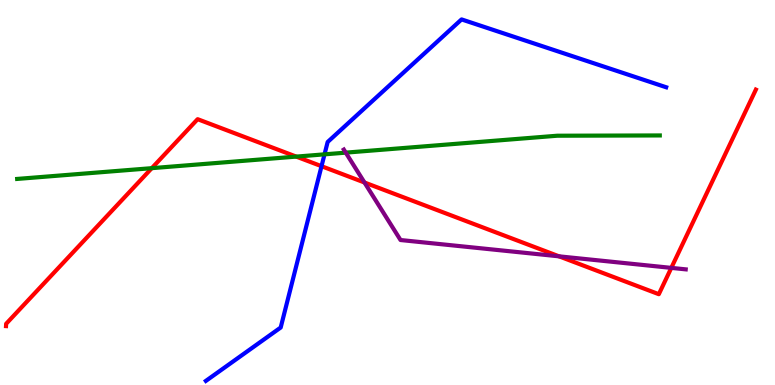[{'lines': ['blue', 'red'], 'intersections': [{'x': 4.15, 'y': 5.68}]}, {'lines': ['green', 'red'], 'intersections': [{'x': 1.96, 'y': 5.63}, {'x': 3.82, 'y': 5.93}]}, {'lines': ['purple', 'red'], 'intersections': [{'x': 4.7, 'y': 5.26}, {'x': 7.21, 'y': 3.34}, {'x': 8.66, 'y': 3.04}]}, {'lines': ['blue', 'green'], 'intersections': [{'x': 4.19, 'y': 5.99}]}, {'lines': ['blue', 'purple'], 'intersections': []}, {'lines': ['green', 'purple'], 'intersections': [{'x': 4.46, 'y': 6.04}]}]